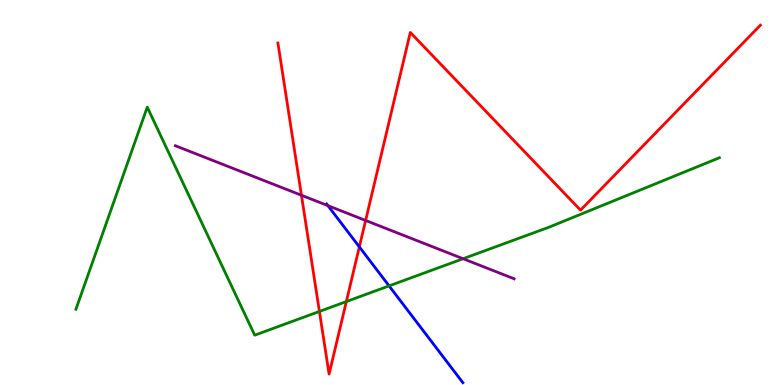[{'lines': ['blue', 'red'], 'intersections': [{'x': 4.64, 'y': 3.59}]}, {'lines': ['green', 'red'], 'intersections': [{'x': 4.12, 'y': 1.91}, {'x': 4.47, 'y': 2.17}]}, {'lines': ['purple', 'red'], 'intersections': [{'x': 3.89, 'y': 4.93}, {'x': 4.72, 'y': 4.27}]}, {'lines': ['blue', 'green'], 'intersections': [{'x': 5.02, 'y': 2.57}]}, {'lines': ['blue', 'purple'], 'intersections': [{'x': 4.23, 'y': 4.66}]}, {'lines': ['green', 'purple'], 'intersections': [{'x': 5.98, 'y': 3.28}]}]